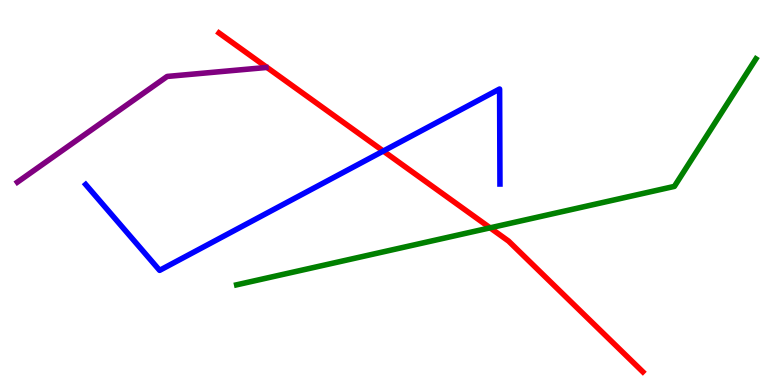[{'lines': ['blue', 'red'], 'intersections': [{'x': 4.95, 'y': 6.08}]}, {'lines': ['green', 'red'], 'intersections': [{'x': 6.32, 'y': 4.08}]}, {'lines': ['purple', 'red'], 'intersections': []}, {'lines': ['blue', 'green'], 'intersections': []}, {'lines': ['blue', 'purple'], 'intersections': []}, {'lines': ['green', 'purple'], 'intersections': []}]